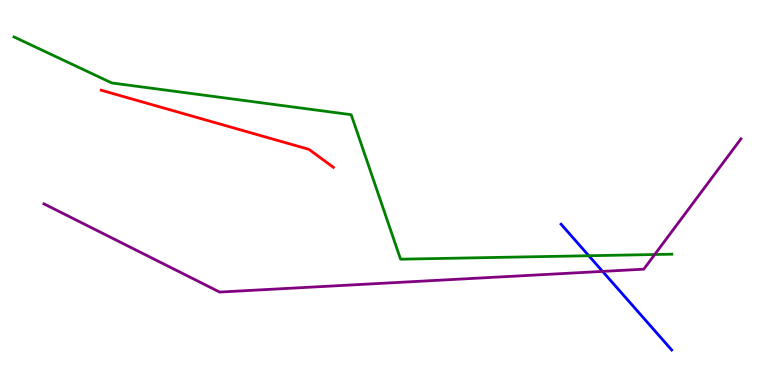[{'lines': ['blue', 'red'], 'intersections': []}, {'lines': ['green', 'red'], 'intersections': []}, {'lines': ['purple', 'red'], 'intersections': []}, {'lines': ['blue', 'green'], 'intersections': [{'x': 7.6, 'y': 3.36}]}, {'lines': ['blue', 'purple'], 'intersections': [{'x': 7.78, 'y': 2.95}]}, {'lines': ['green', 'purple'], 'intersections': [{'x': 8.45, 'y': 3.39}]}]